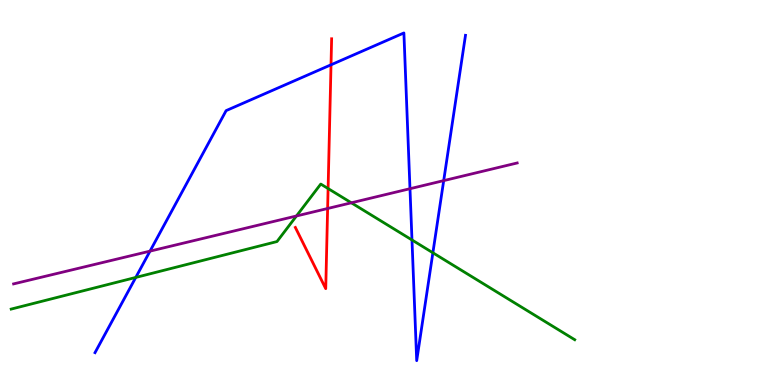[{'lines': ['blue', 'red'], 'intersections': [{'x': 4.27, 'y': 8.32}]}, {'lines': ['green', 'red'], 'intersections': [{'x': 4.23, 'y': 5.1}]}, {'lines': ['purple', 'red'], 'intersections': [{'x': 4.23, 'y': 4.58}]}, {'lines': ['blue', 'green'], 'intersections': [{'x': 1.75, 'y': 2.79}, {'x': 5.32, 'y': 3.77}, {'x': 5.59, 'y': 3.43}]}, {'lines': ['blue', 'purple'], 'intersections': [{'x': 1.94, 'y': 3.48}, {'x': 5.29, 'y': 5.1}, {'x': 5.73, 'y': 5.31}]}, {'lines': ['green', 'purple'], 'intersections': [{'x': 3.83, 'y': 4.39}, {'x': 4.53, 'y': 4.73}]}]